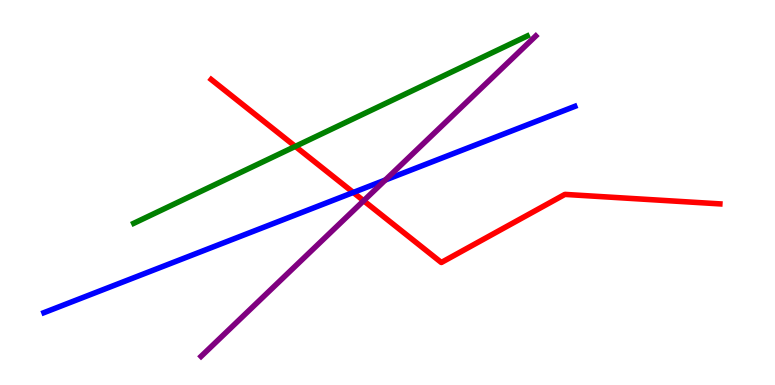[{'lines': ['blue', 'red'], 'intersections': [{'x': 4.56, 'y': 5.0}]}, {'lines': ['green', 'red'], 'intersections': [{'x': 3.81, 'y': 6.2}]}, {'lines': ['purple', 'red'], 'intersections': [{'x': 4.69, 'y': 4.79}]}, {'lines': ['blue', 'green'], 'intersections': []}, {'lines': ['blue', 'purple'], 'intersections': [{'x': 4.97, 'y': 5.32}]}, {'lines': ['green', 'purple'], 'intersections': []}]